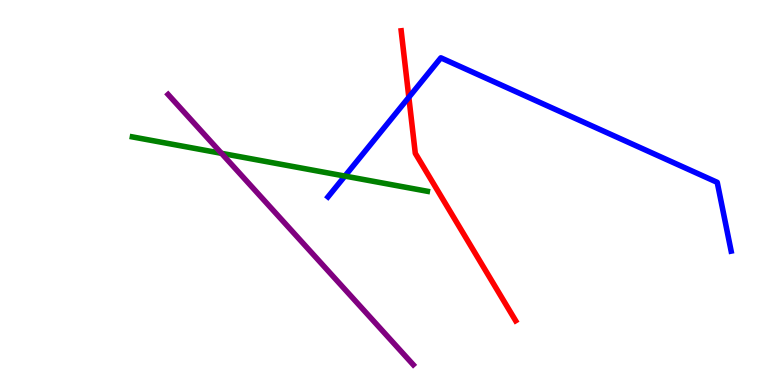[{'lines': ['blue', 'red'], 'intersections': [{'x': 5.28, 'y': 7.47}]}, {'lines': ['green', 'red'], 'intersections': []}, {'lines': ['purple', 'red'], 'intersections': []}, {'lines': ['blue', 'green'], 'intersections': [{'x': 4.45, 'y': 5.43}]}, {'lines': ['blue', 'purple'], 'intersections': []}, {'lines': ['green', 'purple'], 'intersections': [{'x': 2.86, 'y': 6.02}]}]